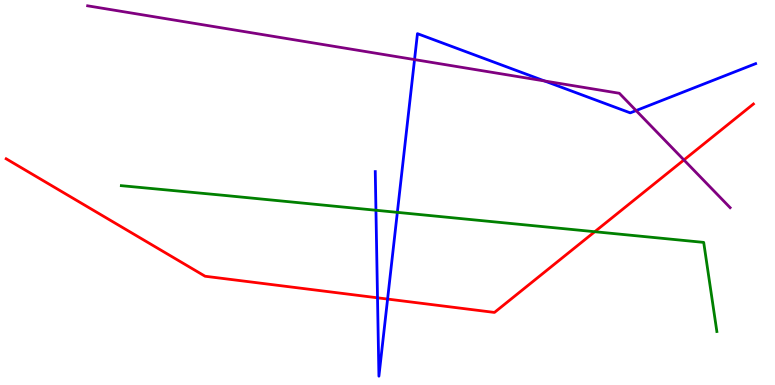[{'lines': ['blue', 'red'], 'intersections': [{'x': 4.87, 'y': 2.26}, {'x': 5.0, 'y': 2.23}]}, {'lines': ['green', 'red'], 'intersections': [{'x': 7.67, 'y': 3.98}]}, {'lines': ['purple', 'red'], 'intersections': [{'x': 8.82, 'y': 5.85}]}, {'lines': ['blue', 'green'], 'intersections': [{'x': 4.85, 'y': 4.54}, {'x': 5.13, 'y': 4.48}]}, {'lines': ['blue', 'purple'], 'intersections': [{'x': 5.35, 'y': 8.45}, {'x': 7.03, 'y': 7.9}, {'x': 8.21, 'y': 7.13}]}, {'lines': ['green', 'purple'], 'intersections': []}]